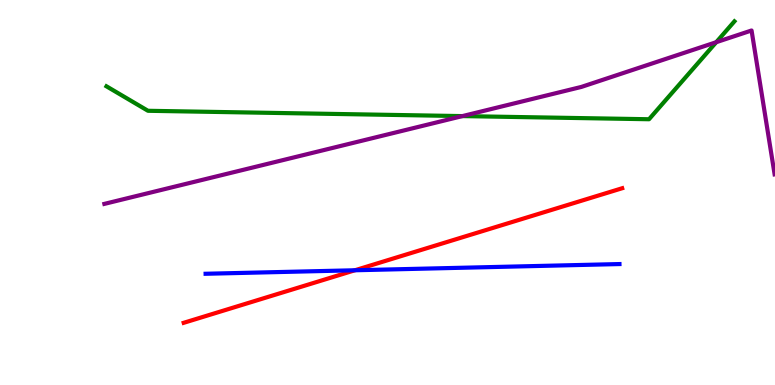[{'lines': ['blue', 'red'], 'intersections': [{'x': 4.58, 'y': 2.98}]}, {'lines': ['green', 'red'], 'intersections': []}, {'lines': ['purple', 'red'], 'intersections': []}, {'lines': ['blue', 'green'], 'intersections': []}, {'lines': ['blue', 'purple'], 'intersections': []}, {'lines': ['green', 'purple'], 'intersections': [{'x': 5.97, 'y': 6.98}, {'x': 9.24, 'y': 8.9}]}]